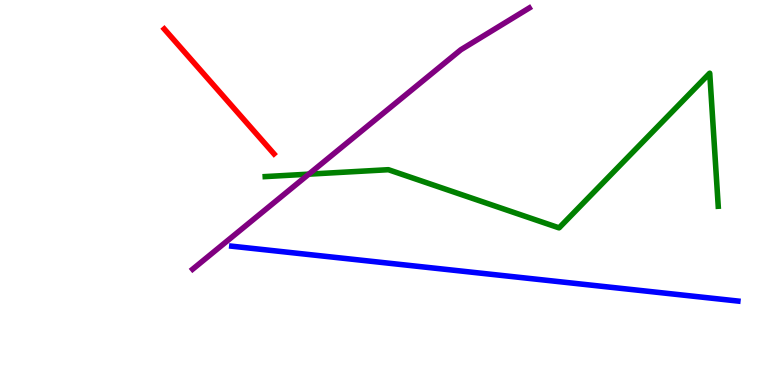[{'lines': ['blue', 'red'], 'intersections': []}, {'lines': ['green', 'red'], 'intersections': []}, {'lines': ['purple', 'red'], 'intersections': []}, {'lines': ['blue', 'green'], 'intersections': []}, {'lines': ['blue', 'purple'], 'intersections': []}, {'lines': ['green', 'purple'], 'intersections': [{'x': 3.98, 'y': 5.48}]}]